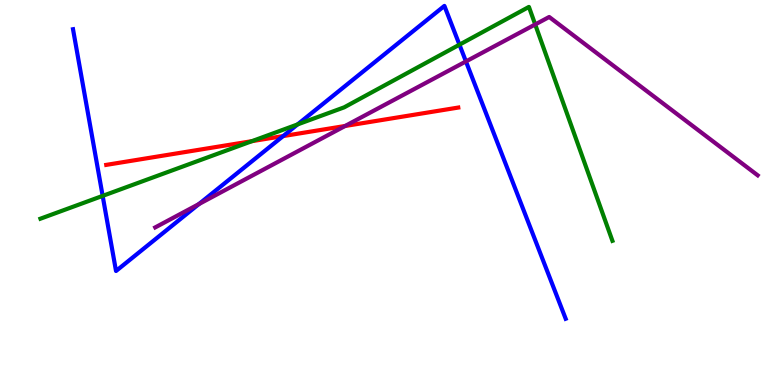[{'lines': ['blue', 'red'], 'intersections': [{'x': 3.65, 'y': 6.47}]}, {'lines': ['green', 'red'], 'intersections': [{'x': 3.25, 'y': 6.33}]}, {'lines': ['purple', 'red'], 'intersections': [{'x': 4.45, 'y': 6.73}]}, {'lines': ['blue', 'green'], 'intersections': [{'x': 1.32, 'y': 4.91}, {'x': 3.84, 'y': 6.77}, {'x': 5.93, 'y': 8.84}]}, {'lines': ['blue', 'purple'], 'intersections': [{'x': 2.57, 'y': 4.7}, {'x': 6.01, 'y': 8.4}]}, {'lines': ['green', 'purple'], 'intersections': [{'x': 6.91, 'y': 9.36}]}]